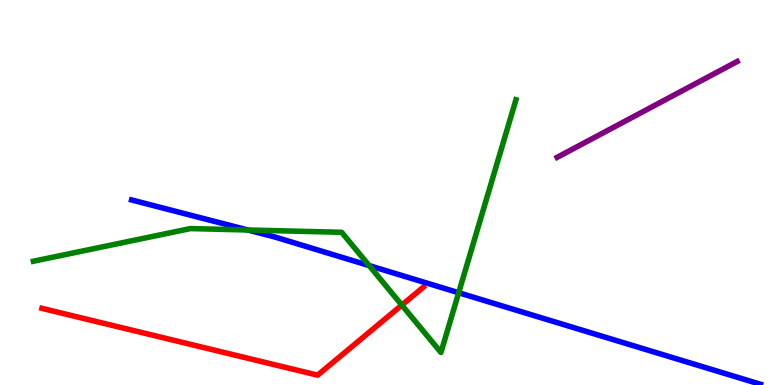[{'lines': ['blue', 'red'], 'intersections': []}, {'lines': ['green', 'red'], 'intersections': [{'x': 5.18, 'y': 2.08}]}, {'lines': ['purple', 'red'], 'intersections': []}, {'lines': ['blue', 'green'], 'intersections': [{'x': 3.2, 'y': 4.03}, {'x': 4.76, 'y': 3.1}, {'x': 5.92, 'y': 2.4}]}, {'lines': ['blue', 'purple'], 'intersections': []}, {'lines': ['green', 'purple'], 'intersections': []}]